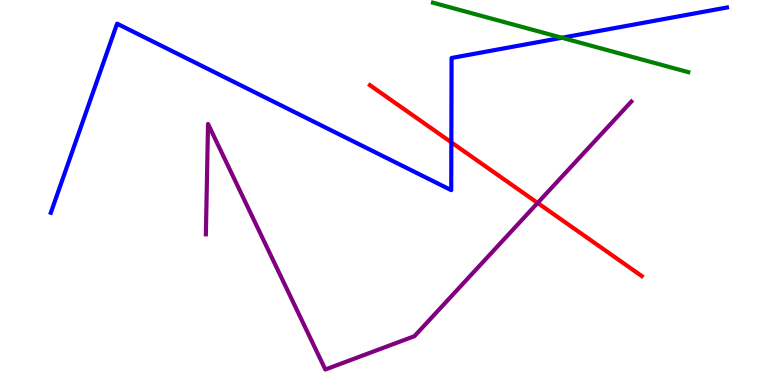[{'lines': ['blue', 'red'], 'intersections': [{'x': 5.82, 'y': 6.3}]}, {'lines': ['green', 'red'], 'intersections': []}, {'lines': ['purple', 'red'], 'intersections': [{'x': 6.94, 'y': 4.73}]}, {'lines': ['blue', 'green'], 'intersections': [{'x': 7.25, 'y': 9.02}]}, {'lines': ['blue', 'purple'], 'intersections': []}, {'lines': ['green', 'purple'], 'intersections': []}]